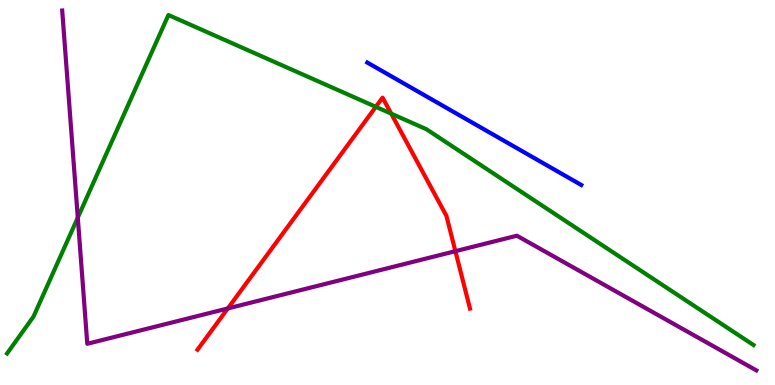[{'lines': ['blue', 'red'], 'intersections': []}, {'lines': ['green', 'red'], 'intersections': [{'x': 4.85, 'y': 7.23}, {'x': 5.05, 'y': 7.05}]}, {'lines': ['purple', 'red'], 'intersections': [{'x': 2.94, 'y': 1.99}, {'x': 5.88, 'y': 3.48}]}, {'lines': ['blue', 'green'], 'intersections': []}, {'lines': ['blue', 'purple'], 'intersections': []}, {'lines': ['green', 'purple'], 'intersections': [{'x': 1.0, 'y': 4.35}]}]